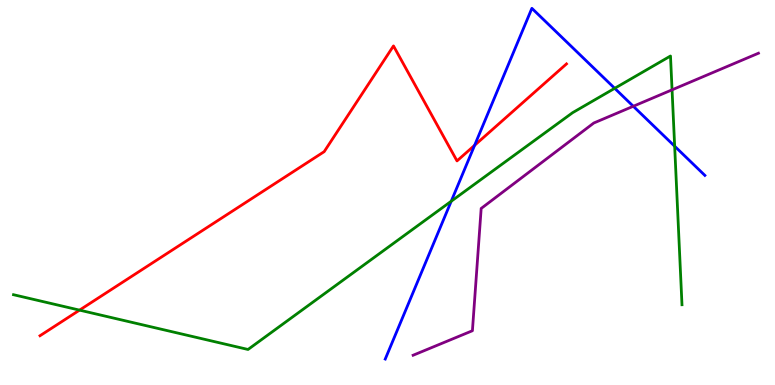[{'lines': ['blue', 'red'], 'intersections': [{'x': 6.12, 'y': 6.23}]}, {'lines': ['green', 'red'], 'intersections': [{'x': 1.03, 'y': 1.94}]}, {'lines': ['purple', 'red'], 'intersections': []}, {'lines': ['blue', 'green'], 'intersections': [{'x': 5.82, 'y': 4.77}, {'x': 7.93, 'y': 7.71}, {'x': 8.71, 'y': 6.2}]}, {'lines': ['blue', 'purple'], 'intersections': [{'x': 8.17, 'y': 7.24}]}, {'lines': ['green', 'purple'], 'intersections': [{'x': 8.67, 'y': 7.67}]}]